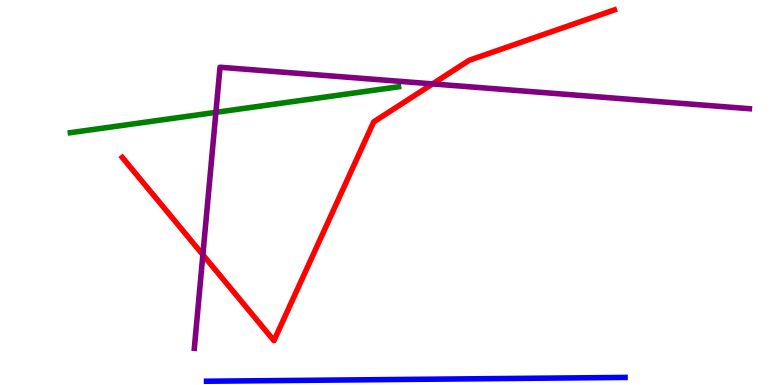[{'lines': ['blue', 'red'], 'intersections': []}, {'lines': ['green', 'red'], 'intersections': []}, {'lines': ['purple', 'red'], 'intersections': [{'x': 2.62, 'y': 3.38}, {'x': 5.58, 'y': 7.82}]}, {'lines': ['blue', 'green'], 'intersections': []}, {'lines': ['blue', 'purple'], 'intersections': []}, {'lines': ['green', 'purple'], 'intersections': [{'x': 2.79, 'y': 7.08}]}]